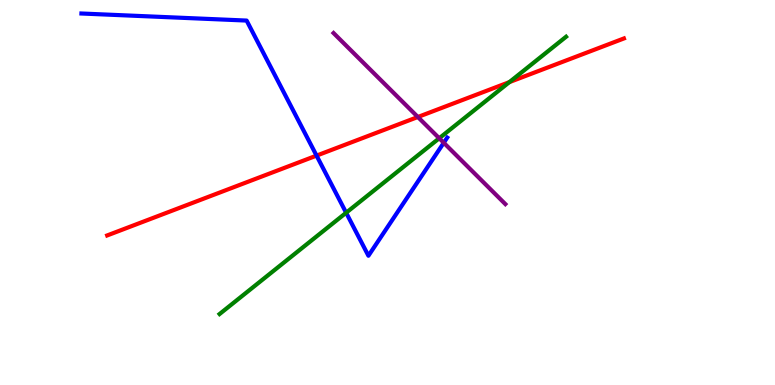[{'lines': ['blue', 'red'], 'intersections': [{'x': 4.08, 'y': 5.96}]}, {'lines': ['green', 'red'], 'intersections': [{'x': 6.57, 'y': 7.87}]}, {'lines': ['purple', 'red'], 'intersections': [{'x': 5.39, 'y': 6.96}]}, {'lines': ['blue', 'green'], 'intersections': [{'x': 4.47, 'y': 4.47}]}, {'lines': ['blue', 'purple'], 'intersections': [{'x': 5.73, 'y': 6.29}]}, {'lines': ['green', 'purple'], 'intersections': [{'x': 5.67, 'y': 6.41}]}]